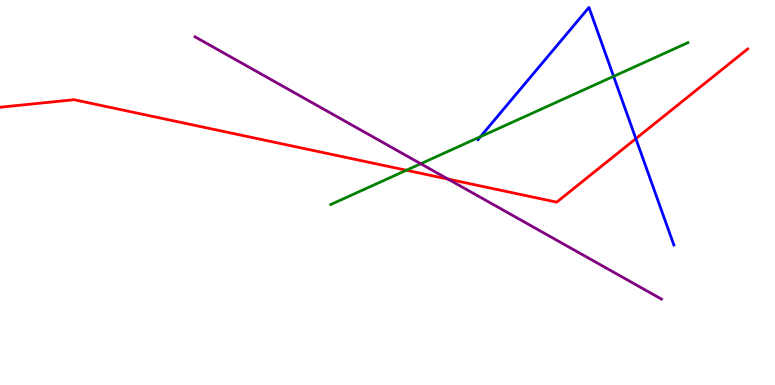[{'lines': ['blue', 'red'], 'intersections': [{'x': 8.2, 'y': 6.4}]}, {'lines': ['green', 'red'], 'intersections': [{'x': 5.24, 'y': 5.58}]}, {'lines': ['purple', 'red'], 'intersections': [{'x': 5.78, 'y': 5.35}]}, {'lines': ['blue', 'green'], 'intersections': [{'x': 6.2, 'y': 6.45}, {'x': 7.92, 'y': 8.02}]}, {'lines': ['blue', 'purple'], 'intersections': []}, {'lines': ['green', 'purple'], 'intersections': [{'x': 5.43, 'y': 5.75}]}]